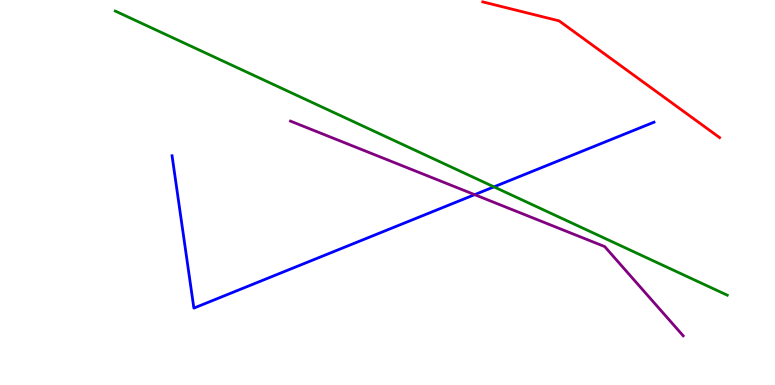[{'lines': ['blue', 'red'], 'intersections': []}, {'lines': ['green', 'red'], 'intersections': []}, {'lines': ['purple', 'red'], 'intersections': []}, {'lines': ['blue', 'green'], 'intersections': [{'x': 6.37, 'y': 5.15}]}, {'lines': ['blue', 'purple'], 'intersections': [{'x': 6.12, 'y': 4.94}]}, {'lines': ['green', 'purple'], 'intersections': []}]